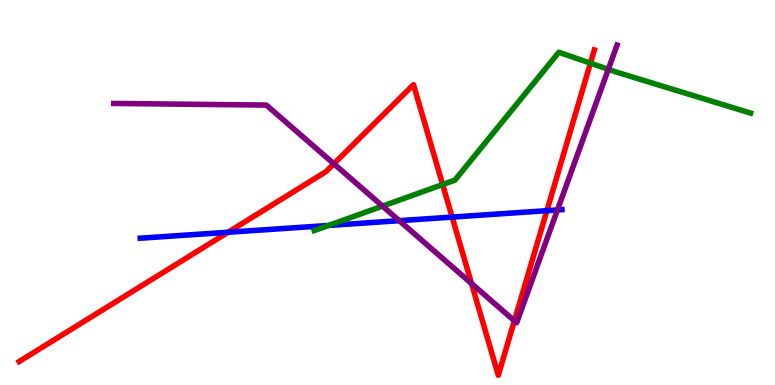[{'lines': ['blue', 'red'], 'intersections': [{'x': 2.94, 'y': 3.97}, {'x': 5.83, 'y': 4.36}, {'x': 7.06, 'y': 4.53}]}, {'lines': ['green', 'red'], 'intersections': [{'x': 5.71, 'y': 5.21}, {'x': 7.62, 'y': 8.36}]}, {'lines': ['purple', 'red'], 'intersections': [{'x': 4.31, 'y': 5.75}, {'x': 6.08, 'y': 2.64}, {'x': 6.64, 'y': 1.67}]}, {'lines': ['blue', 'green'], 'intersections': [{'x': 4.24, 'y': 4.14}]}, {'lines': ['blue', 'purple'], 'intersections': [{'x': 5.15, 'y': 4.27}, {'x': 7.19, 'y': 4.55}]}, {'lines': ['green', 'purple'], 'intersections': [{'x': 4.94, 'y': 4.65}, {'x': 7.85, 'y': 8.2}]}]